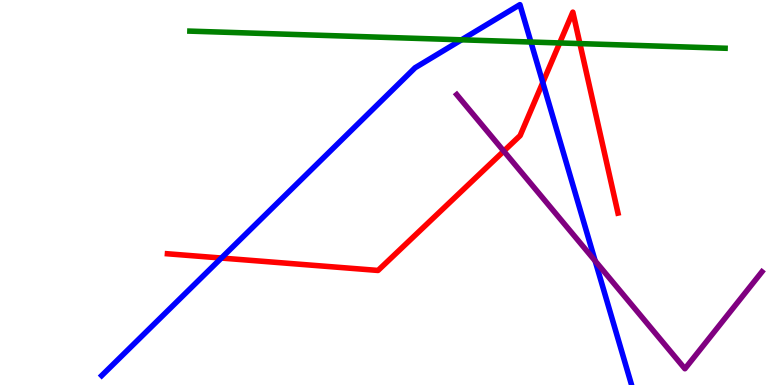[{'lines': ['blue', 'red'], 'intersections': [{'x': 2.86, 'y': 3.3}, {'x': 7.0, 'y': 7.86}]}, {'lines': ['green', 'red'], 'intersections': [{'x': 7.22, 'y': 8.88}, {'x': 7.48, 'y': 8.87}]}, {'lines': ['purple', 'red'], 'intersections': [{'x': 6.5, 'y': 6.07}]}, {'lines': ['blue', 'green'], 'intersections': [{'x': 5.96, 'y': 8.97}, {'x': 6.85, 'y': 8.91}]}, {'lines': ['blue', 'purple'], 'intersections': [{'x': 7.68, 'y': 3.22}]}, {'lines': ['green', 'purple'], 'intersections': []}]